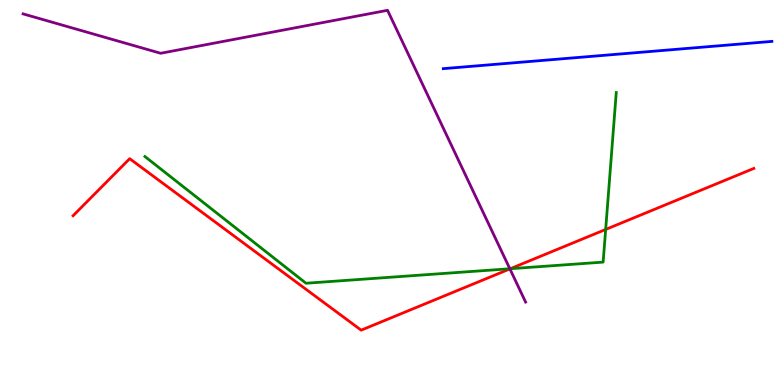[{'lines': ['blue', 'red'], 'intersections': []}, {'lines': ['green', 'red'], 'intersections': [{'x': 6.59, 'y': 3.02}, {'x': 7.82, 'y': 4.04}]}, {'lines': ['purple', 'red'], 'intersections': [{'x': 6.58, 'y': 3.02}]}, {'lines': ['blue', 'green'], 'intersections': []}, {'lines': ['blue', 'purple'], 'intersections': []}, {'lines': ['green', 'purple'], 'intersections': [{'x': 6.58, 'y': 3.02}]}]